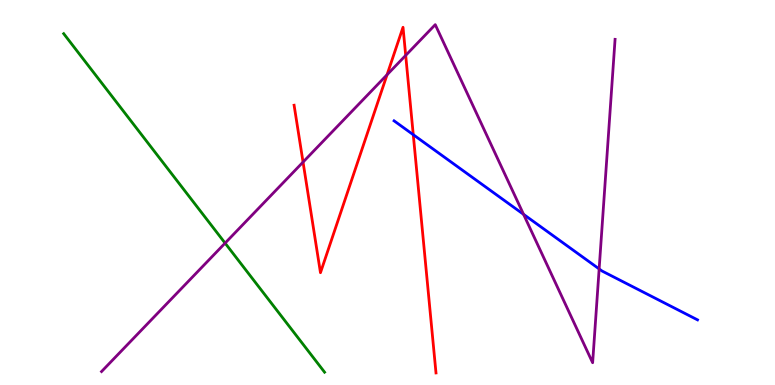[{'lines': ['blue', 'red'], 'intersections': [{'x': 5.33, 'y': 6.5}]}, {'lines': ['green', 'red'], 'intersections': []}, {'lines': ['purple', 'red'], 'intersections': [{'x': 3.91, 'y': 5.79}, {'x': 4.99, 'y': 8.06}, {'x': 5.23, 'y': 8.56}]}, {'lines': ['blue', 'green'], 'intersections': []}, {'lines': ['blue', 'purple'], 'intersections': [{'x': 6.76, 'y': 4.43}, {'x': 7.73, 'y': 3.02}]}, {'lines': ['green', 'purple'], 'intersections': [{'x': 2.9, 'y': 3.69}]}]